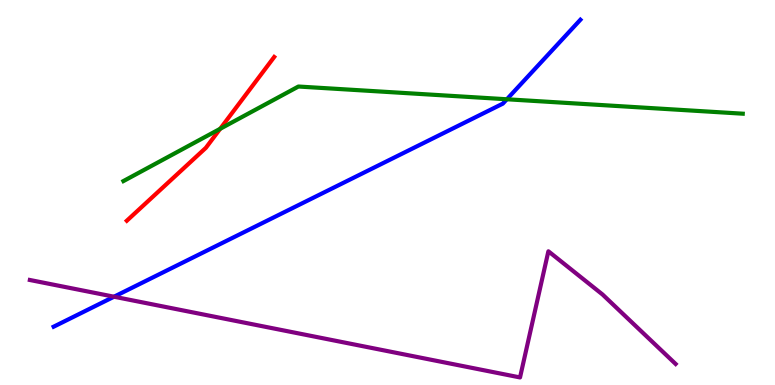[{'lines': ['blue', 'red'], 'intersections': []}, {'lines': ['green', 'red'], 'intersections': [{'x': 2.84, 'y': 6.65}]}, {'lines': ['purple', 'red'], 'intersections': []}, {'lines': ['blue', 'green'], 'intersections': [{'x': 6.54, 'y': 7.42}]}, {'lines': ['blue', 'purple'], 'intersections': [{'x': 1.47, 'y': 2.29}]}, {'lines': ['green', 'purple'], 'intersections': []}]